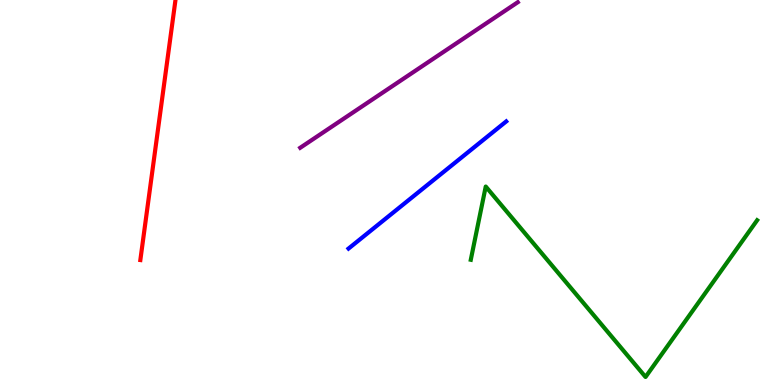[{'lines': ['blue', 'red'], 'intersections': []}, {'lines': ['green', 'red'], 'intersections': []}, {'lines': ['purple', 'red'], 'intersections': []}, {'lines': ['blue', 'green'], 'intersections': []}, {'lines': ['blue', 'purple'], 'intersections': []}, {'lines': ['green', 'purple'], 'intersections': []}]